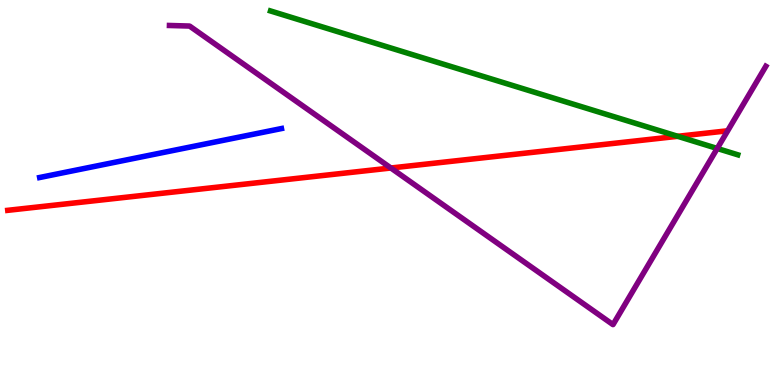[{'lines': ['blue', 'red'], 'intersections': []}, {'lines': ['green', 'red'], 'intersections': [{'x': 8.74, 'y': 6.46}]}, {'lines': ['purple', 'red'], 'intersections': [{'x': 5.04, 'y': 5.64}]}, {'lines': ['blue', 'green'], 'intersections': []}, {'lines': ['blue', 'purple'], 'intersections': []}, {'lines': ['green', 'purple'], 'intersections': [{'x': 9.25, 'y': 6.14}]}]